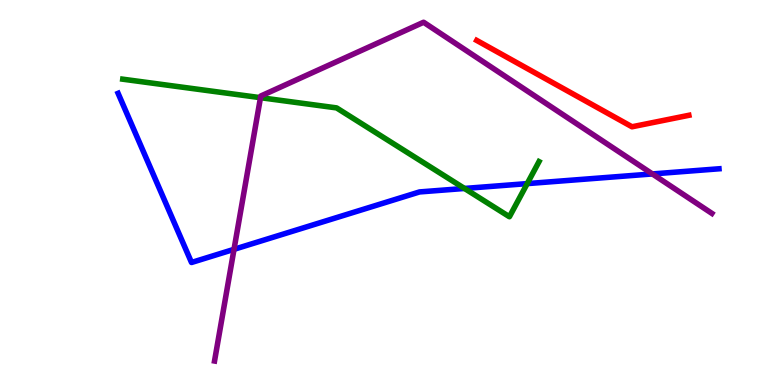[{'lines': ['blue', 'red'], 'intersections': []}, {'lines': ['green', 'red'], 'intersections': []}, {'lines': ['purple', 'red'], 'intersections': []}, {'lines': ['blue', 'green'], 'intersections': [{'x': 5.99, 'y': 5.11}, {'x': 6.8, 'y': 5.23}]}, {'lines': ['blue', 'purple'], 'intersections': [{'x': 3.02, 'y': 3.52}, {'x': 8.42, 'y': 5.48}]}, {'lines': ['green', 'purple'], 'intersections': [{'x': 3.36, 'y': 7.46}]}]